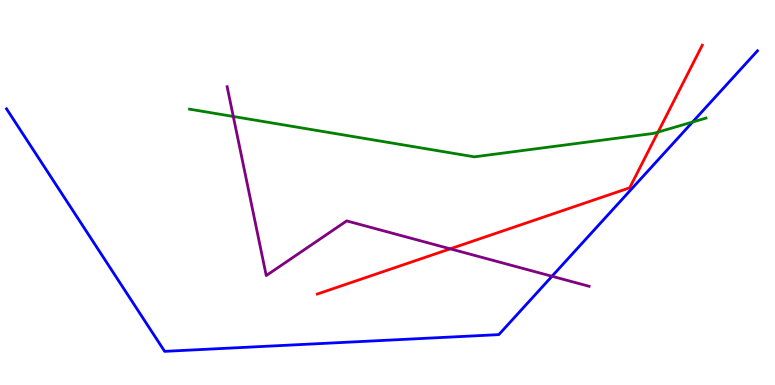[{'lines': ['blue', 'red'], 'intersections': []}, {'lines': ['green', 'red'], 'intersections': [{'x': 8.49, 'y': 6.57}]}, {'lines': ['purple', 'red'], 'intersections': [{'x': 5.81, 'y': 3.54}]}, {'lines': ['blue', 'green'], 'intersections': [{'x': 8.94, 'y': 6.83}]}, {'lines': ['blue', 'purple'], 'intersections': [{'x': 7.12, 'y': 2.82}]}, {'lines': ['green', 'purple'], 'intersections': [{'x': 3.01, 'y': 6.97}]}]